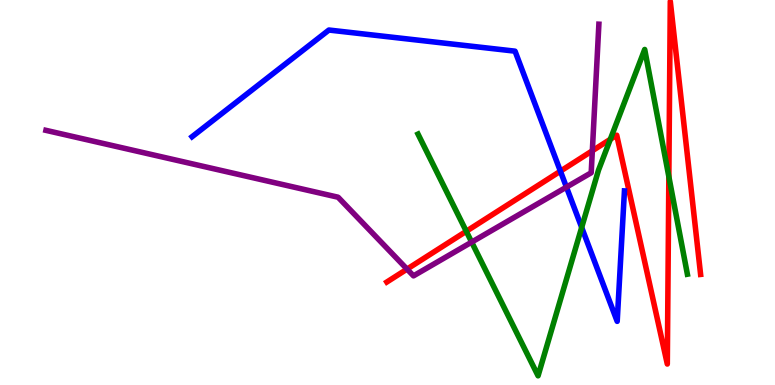[{'lines': ['blue', 'red'], 'intersections': [{'x': 7.23, 'y': 5.55}]}, {'lines': ['green', 'red'], 'intersections': [{'x': 6.02, 'y': 3.99}, {'x': 7.88, 'y': 6.38}, {'x': 8.63, 'y': 5.41}]}, {'lines': ['purple', 'red'], 'intersections': [{'x': 5.25, 'y': 3.01}, {'x': 7.64, 'y': 6.08}]}, {'lines': ['blue', 'green'], 'intersections': [{'x': 7.51, 'y': 4.09}]}, {'lines': ['blue', 'purple'], 'intersections': [{'x': 7.31, 'y': 5.14}]}, {'lines': ['green', 'purple'], 'intersections': [{'x': 6.09, 'y': 3.71}]}]